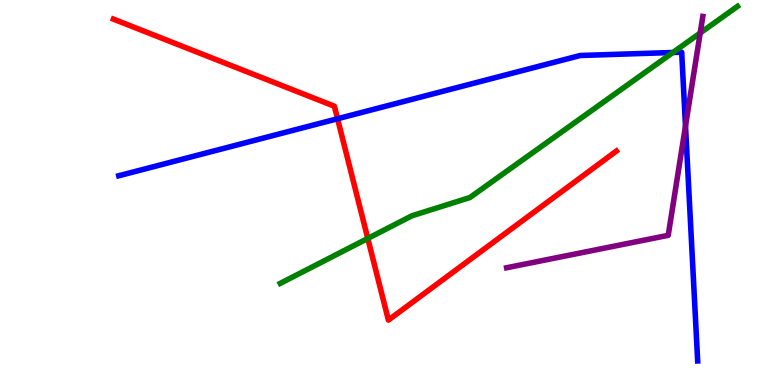[{'lines': ['blue', 'red'], 'intersections': [{'x': 4.36, 'y': 6.92}]}, {'lines': ['green', 'red'], 'intersections': [{'x': 4.75, 'y': 3.81}]}, {'lines': ['purple', 'red'], 'intersections': []}, {'lines': ['blue', 'green'], 'intersections': [{'x': 8.68, 'y': 8.64}]}, {'lines': ['blue', 'purple'], 'intersections': [{'x': 8.85, 'y': 6.73}]}, {'lines': ['green', 'purple'], 'intersections': [{'x': 9.03, 'y': 9.14}]}]